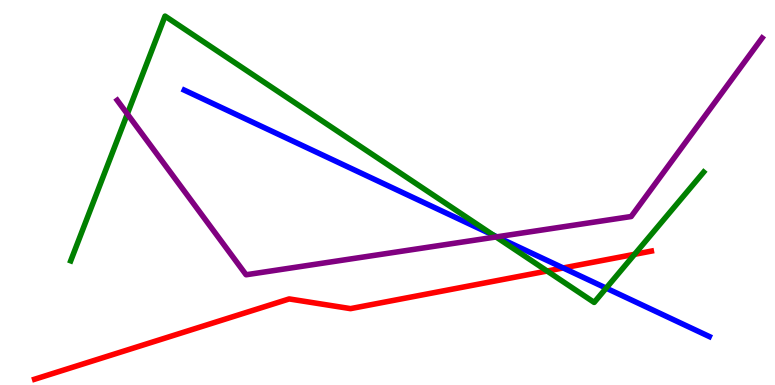[{'lines': ['blue', 'red'], 'intersections': [{'x': 7.27, 'y': 3.04}]}, {'lines': ['green', 'red'], 'intersections': [{'x': 7.06, 'y': 2.96}, {'x': 8.19, 'y': 3.39}]}, {'lines': ['purple', 'red'], 'intersections': []}, {'lines': ['blue', 'green'], 'intersections': [{'x': 6.37, 'y': 3.89}, {'x': 7.82, 'y': 2.52}]}, {'lines': ['blue', 'purple'], 'intersections': [{'x': 6.41, 'y': 3.85}]}, {'lines': ['green', 'purple'], 'intersections': [{'x': 1.64, 'y': 7.04}, {'x': 6.4, 'y': 3.85}]}]